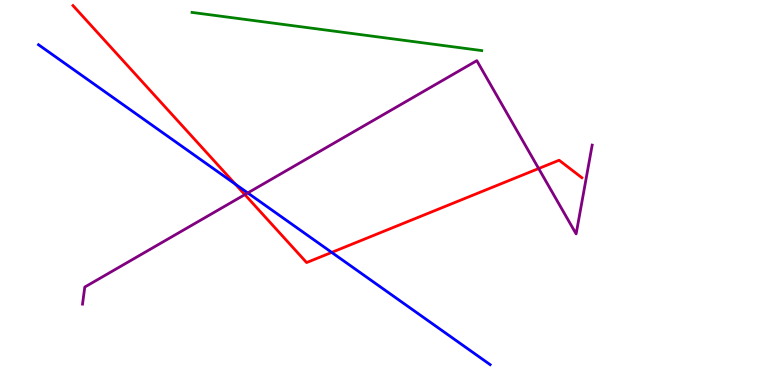[{'lines': ['blue', 'red'], 'intersections': [{'x': 3.04, 'y': 5.22}, {'x': 4.28, 'y': 3.44}]}, {'lines': ['green', 'red'], 'intersections': []}, {'lines': ['purple', 'red'], 'intersections': [{'x': 3.16, 'y': 4.94}, {'x': 6.95, 'y': 5.62}]}, {'lines': ['blue', 'green'], 'intersections': []}, {'lines': ['blue', 'purple'], 'intersections': [{'x': 3.2, 'y': 4.99}]}, {'lines': ['green', 'purple'], 'intersections': []}]